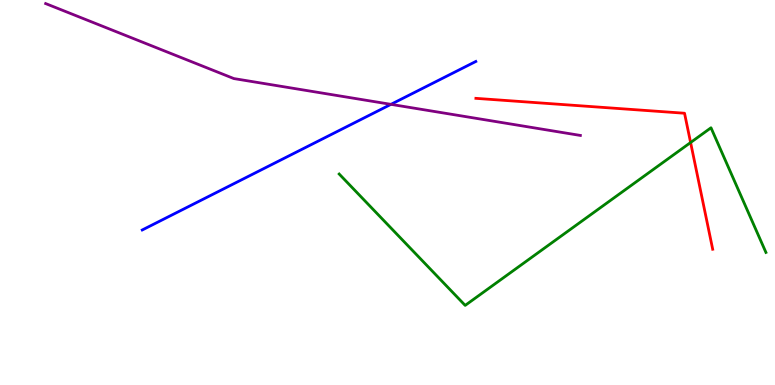[{'lines': ['blue', 'red'], 'intersections': []}, {'lines': ['green', 'red'], 'intersections': [{'x': 8.91, 'y': 6.3}]}, {'lines': ['purple', 'red'], 'intersections': []}, {'lines': ['blue', 'green'], 'intersections': []}, {'lines': ['blue', 'purple'], 'intersections': [{'x': 5.04, 'y': 7.29}]}, {'lines': ['green', 'purple'], 'intersections': []}]